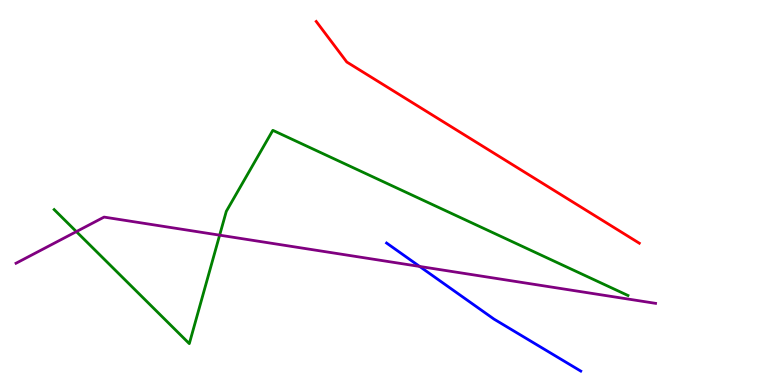[{'lines': ['blue', 'red'], 'intersections': []}, {'lines': ['green', 'red'], 'intersections': []}, {'lines': ['purple', 'red'], 'intersections': []}, {'lines': ['blue', 'green'], 'intersections': []}, {'lines': ['blue', 'purple'], 'intersections': [{'x': 5.41, 'y': 3.08}]}, {'lines': ['green', 'purple'], 'intersections': [{'x': 0.985, 'y': 3.98}, {'x': 2.83, 'y': 3.89}]}]